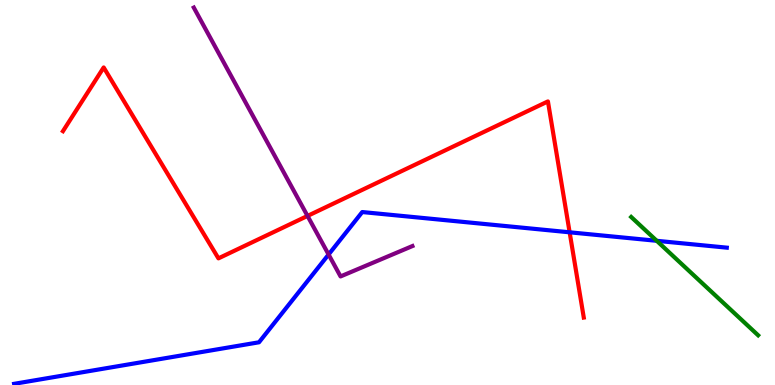[{'lines': ['blue', 'red'], 'intersections': [{'x': 7.35, 'y': 3.97}]}, {'lines': ['green', 'red'], 'intersections': []}, {'lines': ['purple', 'red'], 'intersections': [{'x': 3.97, 'y': 4.39}]}, {'lines': ['blue', 'green'], 'intersections': [{'x': 8.47, 'y': 3.75}]}, {'lines': ['blue', 'purple'], 'intersections': [{'x': 4.24, 'y': 3.39}]}, {'lines': ['green', 'purple'], 'intersections': []}]